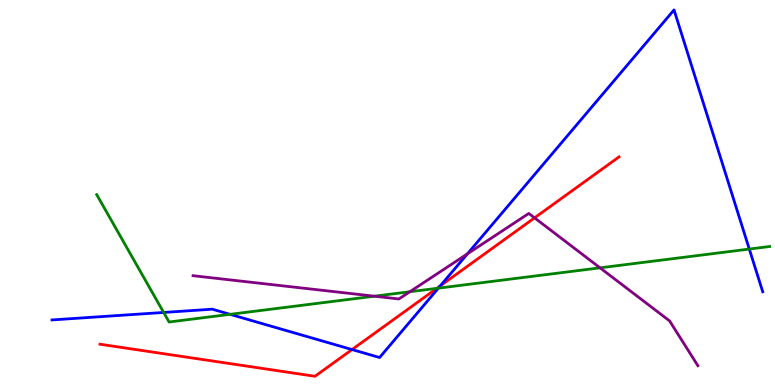[{'lines': ['blue', 'red'], 'intersections': [{'x': 4.54, 'y': 0.921}, {'x': 5.68, 'y': 2.58}]}, {'lines': ['green', 'red'], 'intersections': [{'x': 5.64, 'y': 2.51}]}, {'lines': ['purple', 'red'], 'intersections': [{'x': 6.9, 'y': 4.34}]}, {'lines': ['blue', 'green'], 'intersections': [{'x': 2.11, 'y': 1.88}, {'x': 2.97, 'y': 1.84}, {'x': 5.66, 'y': 2.52}, {'x': 9.67, 'y': 3.53}]}, {'lines': ['blue', 'purple'], 'intersections': [{'x': 6.03, 'y': 3.41}]}, {'lines': ['green', 'purple'], 'intersections': [{'x': 4.83, 'y': 2.31}, {'x': 5.29, 'y': 2.42}, {'x': 7.74, 'y': 3.04}]}]